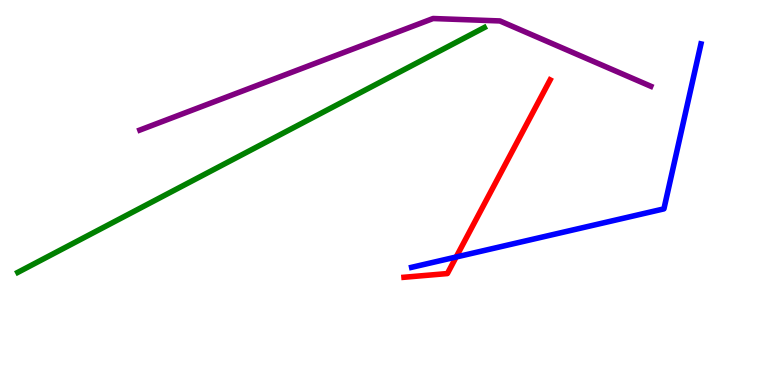[{'lines': ['blue', 'red'], 'intersections': [{'x': 5.89, 'y': 3.32}]}, {'lines': ['green', 'red'], 'intersections': []}, {'lines': ['purple', 'red'], 'intersections': []}, {'lines': ['blue', 'green'], 'intersections': []}, {'lines': ['blue', 'purple'], 'intersections': []}, {'lines': ['green', 'purple'], 'intersections': []}]